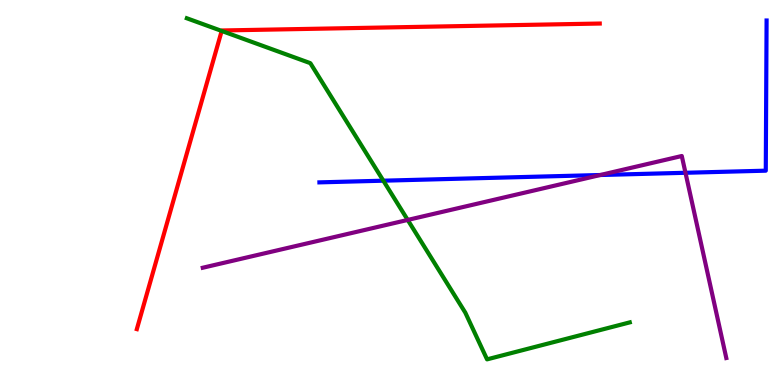[{'lines': ['blue', 'red'], 'intersections': []}, {'lines': ['green', 'red'], 'intersections': [{'x': 2.86, 'y': 9.2}]}, {'lines': ['purple', 'red'], 'intersections': []}, {'lines': ['blue', 'green'], 'intersections': [{'x': 4.95, 'y': 5.31}]}, {'lines': ['blue', 'purple'], 'intersections': [{'x': 7.75, 'y': 5.45}, {'x': 8.84, 'y': 5.51}]}, {'lines': ['green', 'purple'], 'intersections': [{'x': 5.26, 'y': 4.29}]}]